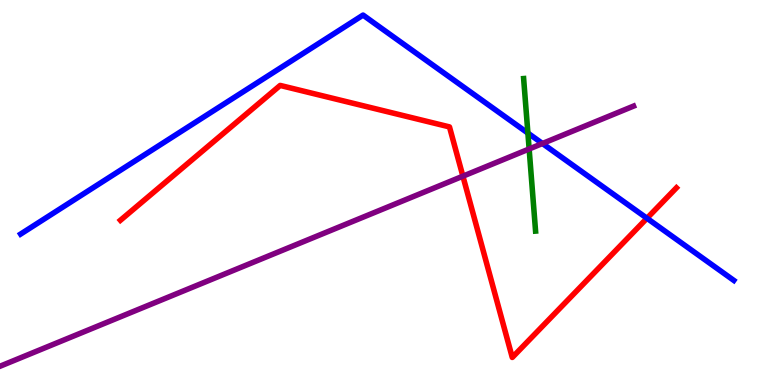[{'lines': ['blue', 'red'], 'intersections': [{'x': 8.35, 'y': 4.33}]}, {'lines': ['green', 'red'], 'intersections': []}, {'lines': ['purple', 'red'], 'intersections': [{'x': 5.97, 'y': 5.42}]}, {'lines': ['blue', 'green'], 'intersections': [{'x': 6.81, 'y': 6.54}]}, {'lines': ['blue', 'purple'], 'intersections': [{'x': 7.0, 'y': 6.27}]}, {'lines': ['green', 'purple'], 'intersections': [{'x': 6.83, 'y': 6.13}]}]